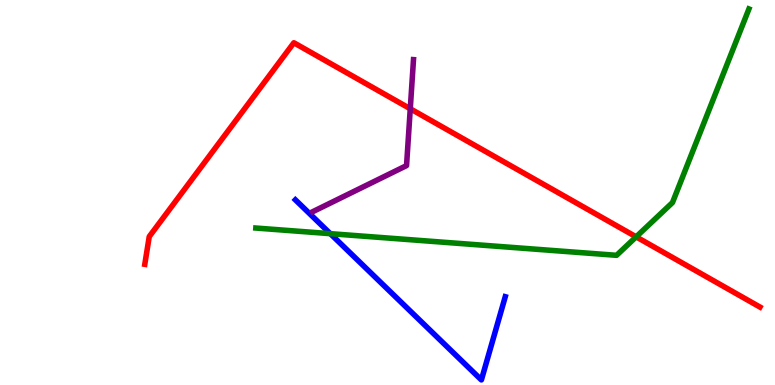[{'lines': ['blue', 'red'], 'intersections': []}, {'lines': ['green', 'red'], 'intersections': [{'x': 8.21, 'y': 3.85}]}, {'lines': ['purple', 'red'], 'intersections': [{'x': 5.29, 'y': 7.17}]}, {'lines': ['blue', 'green'], 'intersections': [{'x': 4.26, 'y': 3.93}]}, {'lines': ['blue', 'purple'], 'intersections': []}, {'lines': ['green', 'purple'], 'intersections': []}]